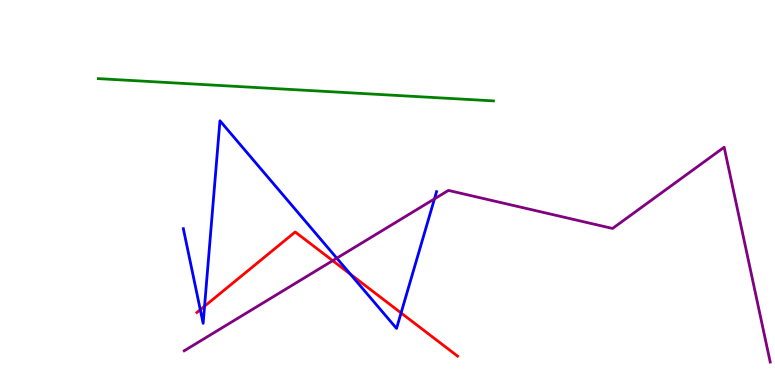[{'lines': ['blue', 'red'], 'intersections': [{'x': 2.58, 'y': 1.96}, {'x': 2.64, 'y': 2.05}, {'x': 4.52, 'y': 2.88}, {'x': 5.18, 'y': 1.87}]}, {'lines': ['green', 'red'], 'intersections': []}, {'lines': ['purple', 'red'], 'intersections': [{'x': 4.29, 'y': 3.23}]}, {'lines': ['blue', 'green'], 'intersections': []}, {'lines': ['blue', 'purple'], 'intersections': [{'x': 4.35, 'y': 3.29}, {'x': 5.61, 'y': 4.83}]}, {'lines': ['green', 'purple'], 'intersections': []}]